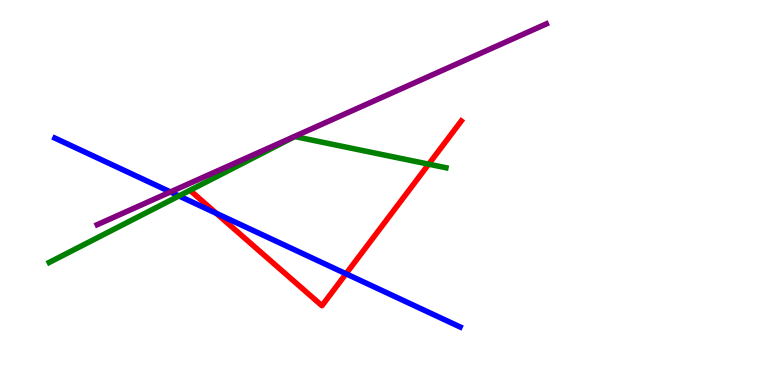[{'lines': ['blue', 'red'], 'intersections': [{'x': 2.79, 'y': 4.46}, {'x': 4.46, 'y': 2.89}]}, {'lines': ['green', 'red'], 'intersections': [{'x': 5.53, 'y': 5.74}]}, {'lines': ['purple', 'red'], 'intersections': []}, {'lines': ['blue', 'green'], 'intersections': [{'x': 2.31, 'y': 4.91}]}, {'lines': ['blue', 'purple'], 'intersections': [{'x': 2.2, 'y': 5.01}]}, {'lines': ['green', 'purple'], 'intersections': []}]